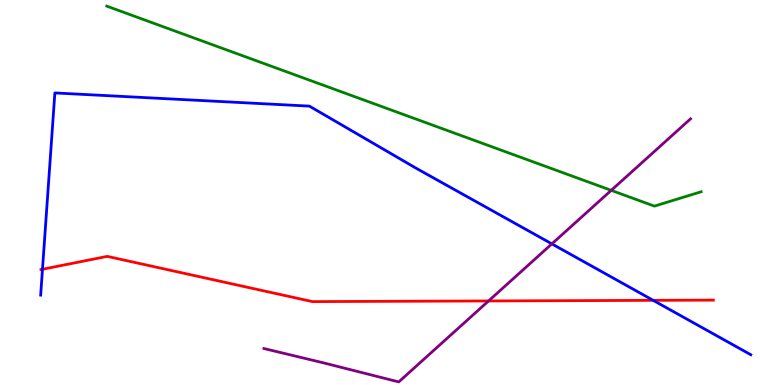[{'lines': ['blue', 'red'], 'intersections': [{'x': 0.548, 'y': 3.01}, {'x': 8.43, 'y': 2.2}]}, {'lines': ['green', 'red'], 'intersections': []}, {'lines': ['purple', 'red'], 'intersections': [{'x': 6.3, 'y': 2.18}]}, {'lines': ['blue', 'green'], 'intersections': []}, {'lines': ['blue', 'purple'], 'intersections': [{'x': 7.12, 'y': 3.67}]}, {'lines': ['green', 'purple'], 'intersections': [{'x': 7.89, 'y': 5.06}]}]